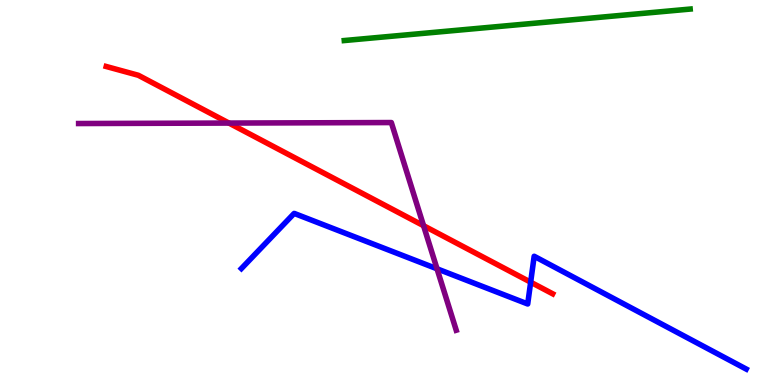[{'lines': ['blue', 'red'], 'intersections': [{'x': 6.85, 'y': 2.67}]}, {'lines': ['green', 'red'], 'intersections': []}, {'lines': ['purple', 'red'], 'intersections': [{'x': 2.95, 'y': 6.8}, {'x': 5.47, 'y': 4.14}]}, {'lines': ['blue', 'green'], 'intersections': []}, {'lines': ['blue', 'purple'], 'intersections': [{'x': 5.64, 'y': 3.02}]}, {'lines': ['green', 'purple'], 'intersections': []}]